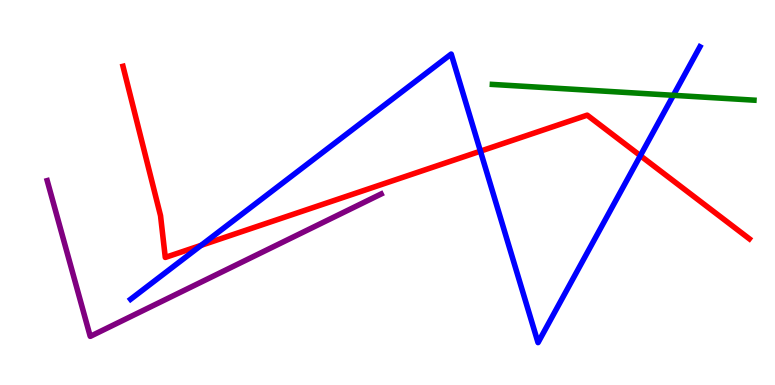[{'lines': ['blue', 'red'], 'intersections': [{'x': 2.6, 'y': 3.63}, {'x': 6.2, 'y': 6.07}, {'x': 8.26, 'y': 5.96}]}, {'lines': ['green', 'red'], 'intersections': []}, {'lines': ['purple', 'red'], 'intersections': []}, {'lines': ['blue', 'green'], 'intersections': [{'x': 8.69, 'y': 7.52}]}, {'lines': ['blue', 'purple'], 'intersections': []}, {'lines': ['green', 'purple'], 'intersections': []}]